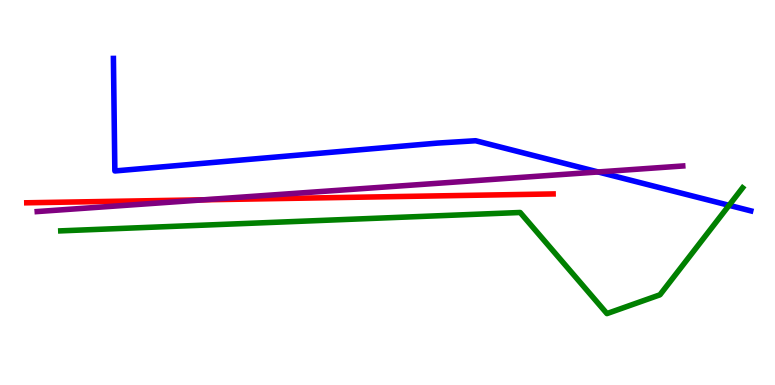[{'lines': ['blue', 'red'], 'intersections': []}, {'lines': ['green', 'red'], 'intersections': []}, {'lines': ['purple', 'red'], 'intersections': [{'x': 2.63, 'y': 4.81}]}, {'lines': ['blue', 'green'], 'intersections': [{'x': 9.41, 'y': 4.67}]}, {'lines': ['blue', 'purple'], 'intersections': [{'x': 7.72, 'y': 5.53}]}, {'lines': ['green', 'purple'], 'intersections': []}]